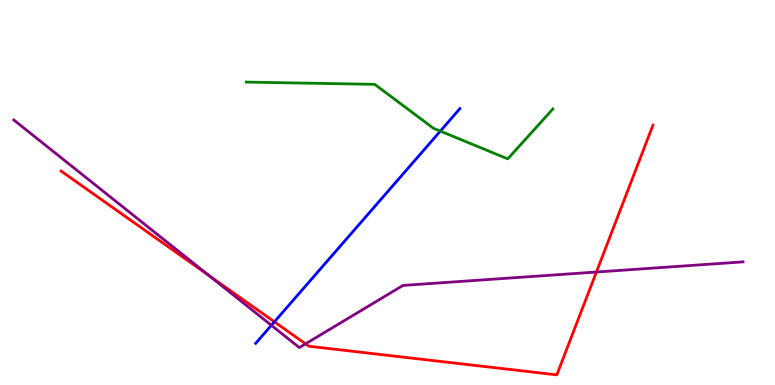[{'lines': ['blue', 'red'], 'intersections': [{'x': 3.54, 'y': 1.64}]}, {'lines': ['green', 'red'], 'intersections': []}, {'lines': ['purple', 'red'], 'intersections': [{'x': 2.7, 'y': 2.84}, {'x': 3.94, 'y': 1.07}, {'x': 7.7, 'y': 2.93}]}, {'lines': ['blue', 'green'], 'intersections': [{'x': 5.68, 'y': 6.59}]}, {'lines': ['blue', 'purple'], 'intersections': [{'x': 3.5, 'y': 1.55}]}, {'lines': ['green', 'purple'], 'intersections': []}]